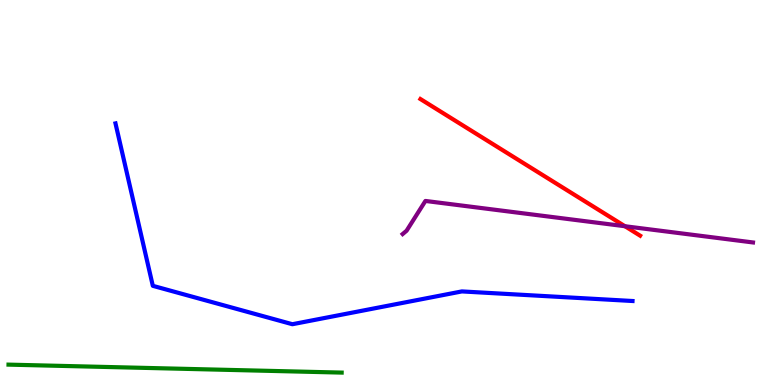[{'lines': ['blue', 'red'], 'intersections': []}, {'lines': ['green', 'red'], 'intersections': []}, {'lines': ['purple', 'red'], 'intersections': [{'x': 8.06, 'y': 4.12}]}, {'lines': ['blue', 'green'], 'intersections': []}, {'lines': ['blue', 'purple'], 'intersections': []}, {'lines': ['green', 'purple'], 'intersections': []}]